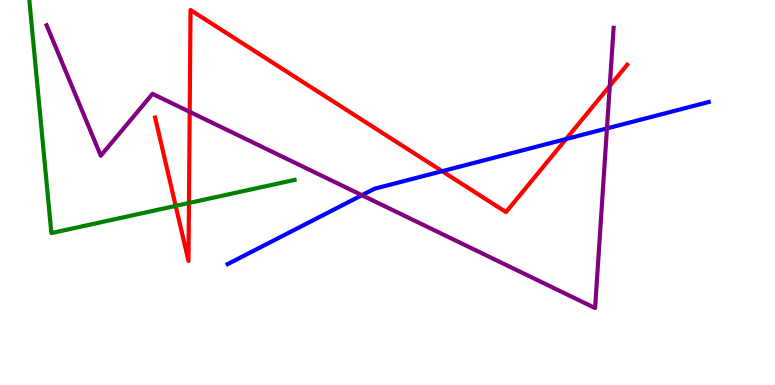[{'lines': ['blue', 'red'], 'intersections': [{'x': 5.71, 'y': 5.55}, {'x': 7.3, 'y': 6.39}]}, {'lines': ['green', 'red'], 'intersections': [{'x': 2.27, 'y': 4.65}, {'x': 2.44, 'y': 4.73}]}, {'lines': ['purple', 'red'], 'intersections': [{'x': 2.45, 'y': 7.1}, {'x': 7.87, 'y': 7.77}]}, {'lines': ['blue', 'green'], 'intersections': []}, {'lines': ['blue', 'purple'], 'intersections': [{'x': 4.67, 'y': 4.93}, {'x': 7.83, 'y': 6.66}]}, {'lines': ['green', 'purple'], 'intersections': []}]